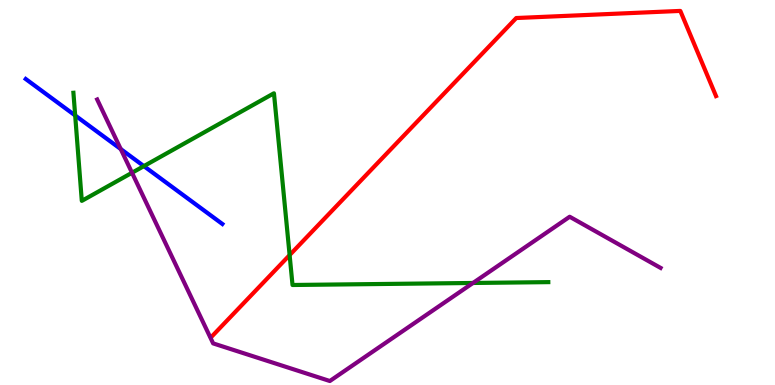[{'lines': ['blue', 'red'], 'intersections': []}, {'lines': ['green', 'red'], 'intersections': [{'x': 3.74, 'y': 3.37}]}, {'lines': ['purple', 'red'], 'intersections': []}, {'lines': ['blue', 'green'], 'intersections': [{'x': 0.97, 'y': 7.0}, {'x': 1.86, 'y': 5.69}]}, {'lines': ['blue', 'purple'], 'intersections': [{'x': 1.56, 'y': 6.13}]}, {'lines': ['green', 'purple'], 'intersections': [{'x': 1.7, 'y': 5.51}, {'x': 6.1, 'y': 2.65}]}]